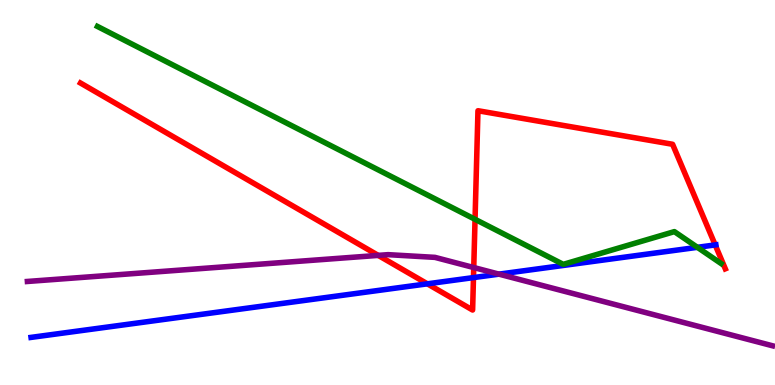[{'lines': ['blue', 'red'], 'intersections': [{'x': 5.51, 'y': 2.63}, {'x': 6.11, 'y': 2.79}, {'x': 9.23, 'y': 3.64}]}, {'lines': ['green', 'red'], 'intersections': [{'x': 6.13, 'y': 4.3}]}, {'lines': ['purple', 'red'], 'intersections': [{'x': 4.88, 'y': 3.37}, {'x': 6.11, 'y': 3.05}]}, {'lines': ['blue', 'green'], 'intersections': [{'x': 9.0, 'y': 3.58}]}, {'lines': ['blue', 'purple'], 'intersections': [{'x': 6.44, 'y': 2.88}]}, {'lines': ['green', 'purple'], 'intersections': []}]